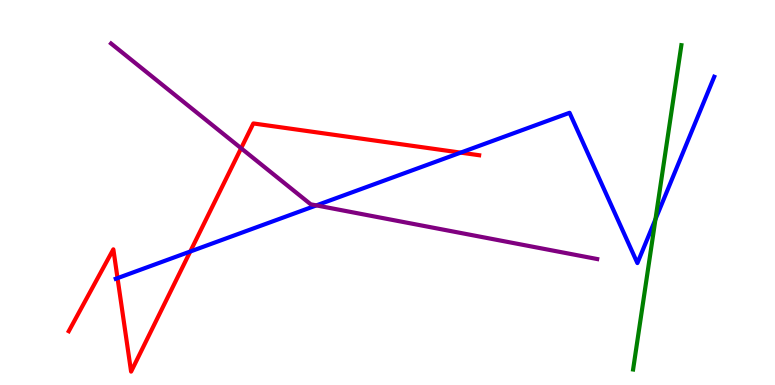[{'lines': ['blue', 'red'], 'intersections': [{'x': 1.52, 'y': 2.78}, {'x': 2.45, 'y': 3.47}, {'x': 5.94, 'y': 6.04}]}, {'lines': ['green', 'red'], 'intersections': []}, {'lines': ['purple', 'red'], 'intersections': [{'x': 3.11, 'y': 6.15}]}, {'lines': ['blue', 'green'], 'intersections': [{'x': 8.46, 'y': 4.3}]}, {'lines': ['blue', 'purple'], 'intersections': [{'x': 4.08, 'y': 4.67}]}, {'lines': ['green', 'purple'], 'intersections': []}]